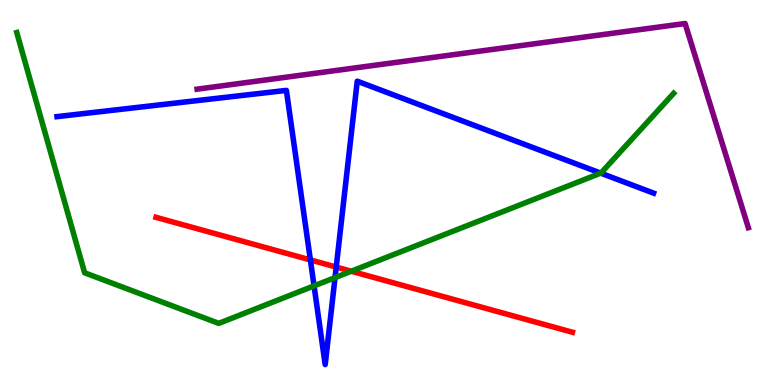[{'lines': ['blue', 'red'], 'intersections': [{'x': 4.0, 'y': 3.25}, {'x': 4.34, 'y': 3.06}]}, {'lines': ['green', 'red'], 'intersections': [{'x': 4.53, 'y': 2.96}]}, {'lines': ['purple', 'red'], 'intersections': []}, {'lines': ['blue', 'green'], 'intersections': [{'x': 4.05, 'y': 2.57}, {'x': 4.32, 'y': 2.79}, {'x': 7.75, 'y': 5.5}]}, {'lines': ['blue', 'purple'], 'intersections': []}, {'lines': ['green', 'purple'], 'intersections': []}]